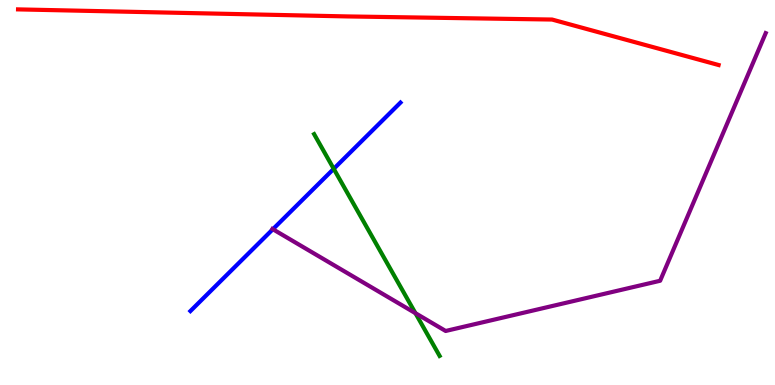[{'lines': ['blue', 'red'], 'intersections': []}, {'lines': ['green', 'red'], 'intersections': []}, {'lines': ['purple', 'red'], 'intersections': []}, {'lines': ['blue', 'green'], 'intersections': [{'x': 4.31, 'y': 5.62}]}, {'lines': ['blue', 'purple'], 'intersections': [{'x': 3.52, 'y': 4.05}]}, {'lines': ['green', 'purple'], 'intersections': [{'x': 5.36, 'y': 1.87}]}]